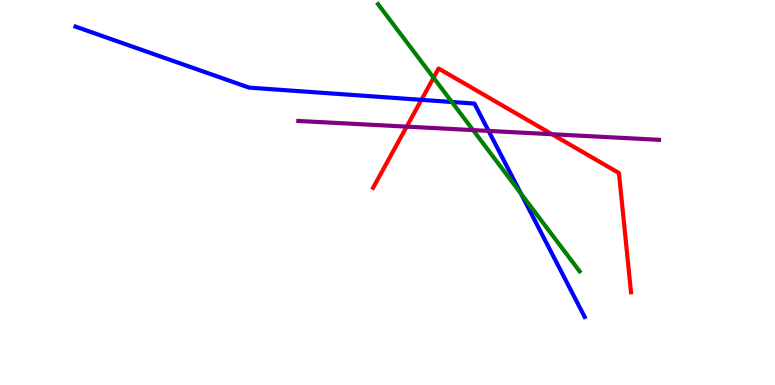[{'lines': ['blue', 'red'], 'intersections': [{'x': 5.44, 'y': 7.41}]}, {'lines': ['green', 'red'], 'intersections': [{'x': 5.59, 'y': 7.98}]}, {'lines': ['purple', 'red'], 'intersections': [{'x': 5.25, 'y': 6.71}, {'x': 7.12, 'y': 6.51}]}, {'lines': ['blue', 'green'], 'intersections': [{'x': 5.83, 'y': 7.35}, {'x': 6.72, 'y': 4.97}]}, {'lines': ['blue', 'purple'], 'intersections': [{'x': 6.3, 'y': 6.6}]}, {'lines': ['green', 'purple'], 'intersections': [{'x': 6.1, 'y': 6.62}]}]